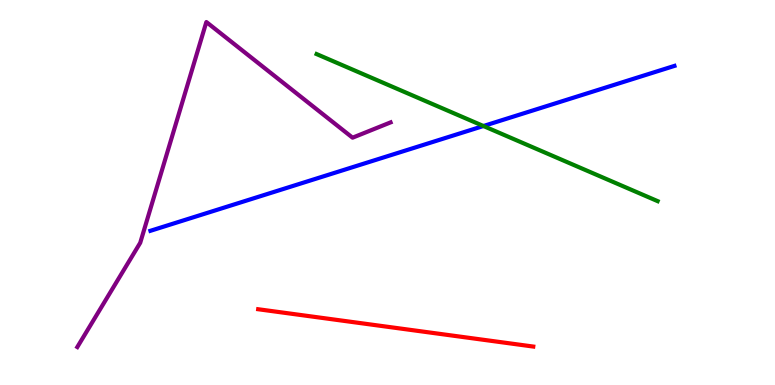[{'lines': ['blue', 'red'], 'intersections': []}, {'lines': ['green', 'red'], 'intersections': []}, {'lines': ['purple', 'red'], 'intersections': []}, {'lines': ['blue', 'green'], 'intersections': [{'x': 6.24, 'y': 6.73}]}, {'lines': ['blue', 'purple'], 'intersections': []}, {'lines': ['green', 'purple'], 'intersections': []}]